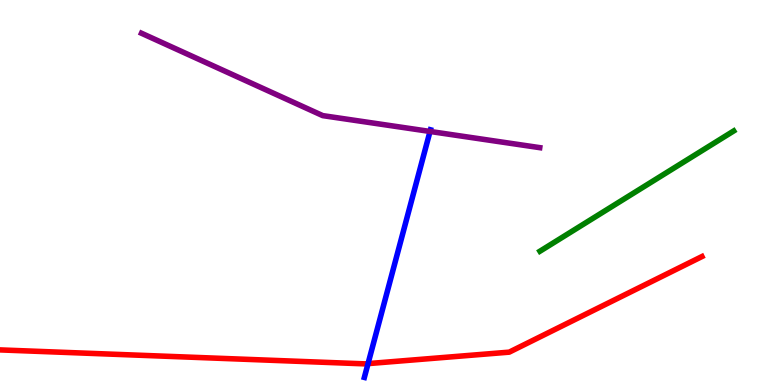[{'lines': ['blue', 'red'], 'intersections': [{'x': 4.75, 'y': 0.555}]}, {'lines': ['green', 'red'], 'intersections': []}, {'lines': ['purple', 'red'], 'intersections': []}, {'lines': ['blue', 'green'], 'intersections': []}, {'lines': ['blue', 'purple'], 'intersections': [{'x': 5.55, 'y': 6.59}]}, {'lines': ['green', 'purple'], 'intersections': []}]